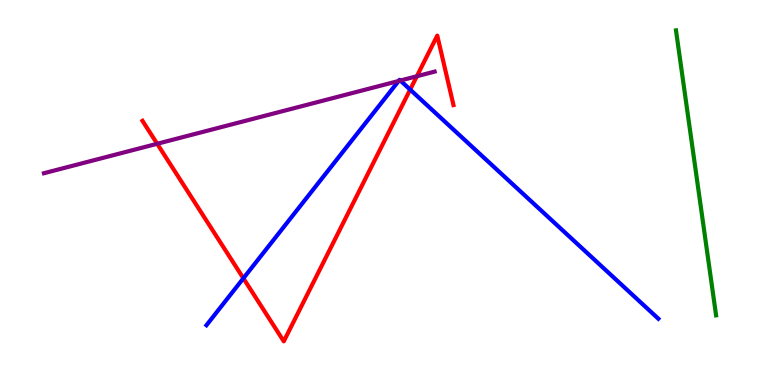[{'lines': ['blue', 'red'], 'intersections': [{'x': 3.14, 'y': 2.77}, {'x': 5.29, 'y': 7.67}]}, {'lines': ['green', 'red'], 'intersections': []}, {'lines': ['purple', 'red'], 'intersections': [{'x': 2.03, 'y': 6.27}, {'x': 5.38, 'y': 8.02}]}, {'lines': ['blue', 'green'], 'intersections': []}, {'lines': ['blue', 'purple'], 'intersections': [{'x': 5.14, 'y': 7.9}, {'x': 5.17, 'y': 7.91}]}, {'lines': ['green', 'purple'], 'intersections': []}]